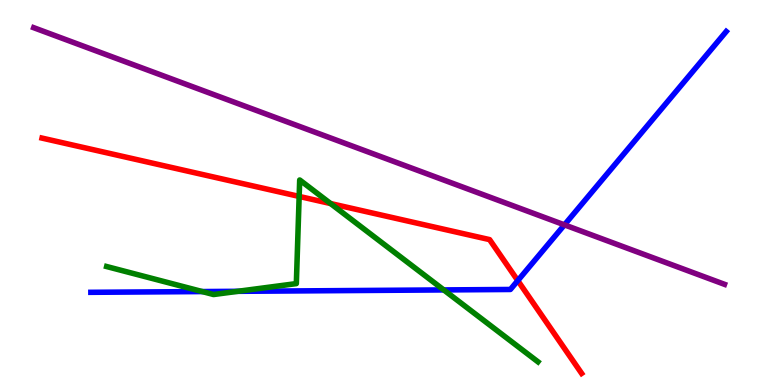[{'lines': ['blue', 'red'], 'intersections': [{'x': 6.68, 'y': 2.71}]}, {'lines': ['green', 'red'], 'intersections': [{'x': 3.86, 'y': 4.9}, {'x': 4.27, 'y': 4.71}]}, {'lines': ['purple', 'red'], 'intersections': []}, {'lines': ['blue', 'green'], 'intersections': [{'x': 2.61, 'y': 2.43}, {'x': 3.07, 'y': 2.43}, {'x': 5.73, 'y': 2.47}]}, {'lines': ['blue', 'purple'], 'intersections': [{'x': 7.28, 'y': 4.16}]}, {'lines': ['green', 'purple'], 'intersections': []}]